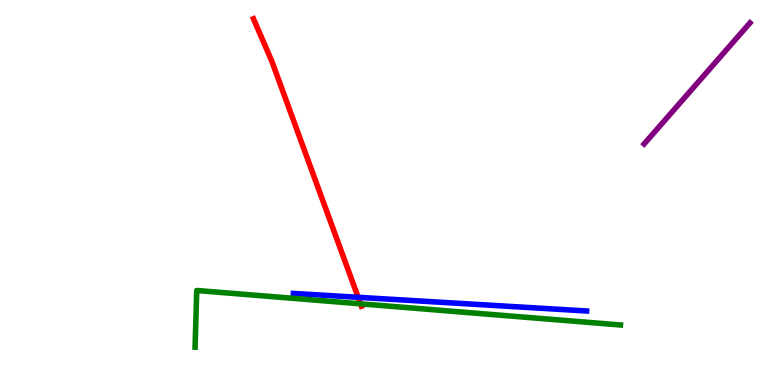[{'lines': ['blue', 'red'], 'intersections': [{'x': 4.62, 'y': 2.28}]}, {'lines': ['green', 'red'], 'intersections': [{'x': 4.65, 'y': 2.11}]}, {'lines': ['purple', 'red'], 'intersections': []}, {'lines': ['blue', 'green'], 'intersections': []}, {'lines': ['blue', 'purple'], 'intersections': []}, {'lines': ['green', 'purple'], 'intersections': []}]